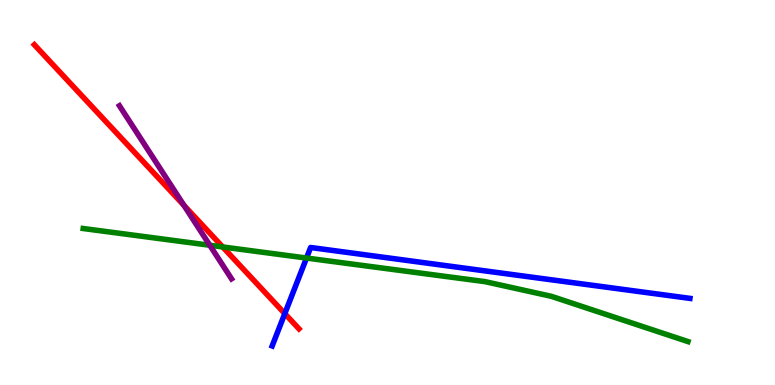[{'lines': ['blue', 'red'], 'intersections': [{'x': 3.67, 'y': 1.85}]}, {'lines': ['green', 'red'], 'intersections': [{'x': 2.87, 'y': 3.59}]}, {'lines': ['purple', 'red'], 'intersections': [{'x': 2.37, 'y': 4.67}]}, {'lines': ['blue', 'green'], 'intersections': [{'x': 3.95, 'y': 3.3}]}, {'lines': ['blue', 'purple'], 'intersections': []}, {'lines': ['green', 'purple'], 'intersections': [{'x': 2.71, 'y': 3.63}]}]